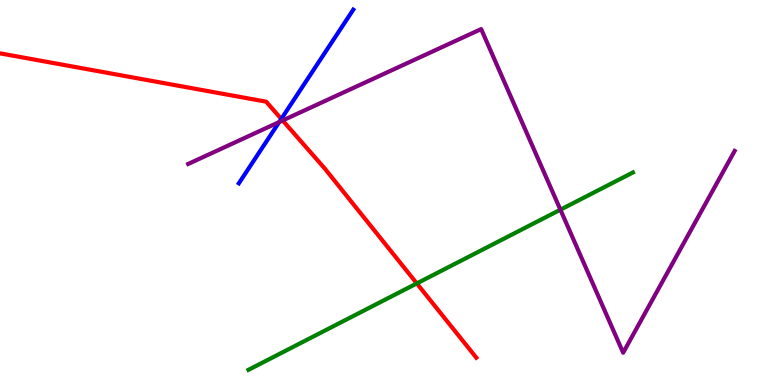[{'lines': ['blue', 'red'], 'intersections': [{'x': 3.63, 'y': 6.91}]}, {'lines': ['green', 'red'], 'intersections': [{'x': 5.38, 'y': 2.64}]}, {'lines': ['purple', 'red'], 'intersections': [{'x': 3.65, 'y': 6.87}]}, {'lines': ['blue', 'green'], 'intersections': []}, {'lines': ['blue', 'purple'], 'intersections': [{'x': 3.6, 'y': 6.83}]}, {'lines': ['green', 'purple'], 'intersections': [{'x': 7.23, 'y': 4.55}]}]